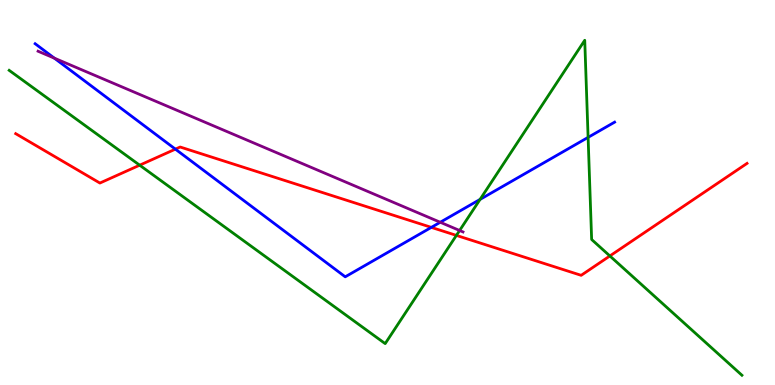[{'lines': ['blue', 'red'], 'intersections': [{'x': 2.26, 'y': 6.13}, {'x': 5.57, 'y': 4.09}]}, {'lines': ['green', 'red'], 'intersections': [{'x': 1.8, 'y': 5.71}, {'x': 5.89, 'y': 3.89}, {'x': 7.87, 'y': 3.35}]}, {'lines': ['purple', 'red'], 'intersections': []}, {'lines': ['blue', 'green'], 'intersections': [{'x': 6.19, 'y': 4.82}, {'x': 7.59, 'y': 6.43}]}, {'lines': ['blue', 'purple'], 'intersections': [{'x': 0.701, 'y': 8.49}, {'x': 5.68, 'y': 4.23}]}, {'lines': ['green', 'purple'], 'intersections': [{'x': 5.93, 'y': 4.01}]}]